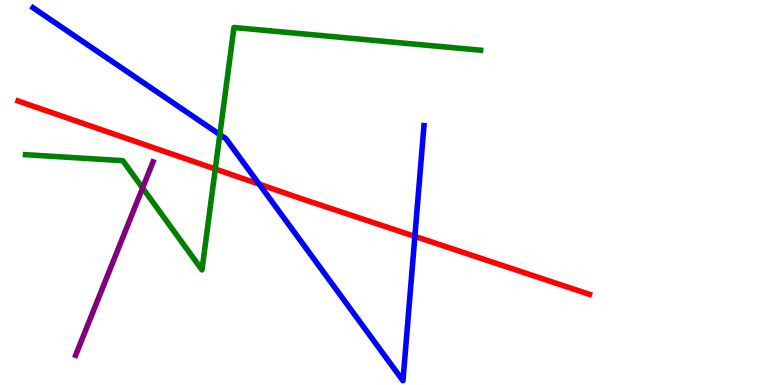[{'lines': ['blue', 'red'], 'intersections': [{'x': 3.34, 'y': 5.22}, {'x': 5.35, 'y': 3.86}]}, {'lines': ['green', 'red'], 'intersections': [{'x': 2.78, 'y': 5.61}]}, {'lines': ['purple', 'red'], 'intersections': []}, {'lines': ['blue', 'green'], 'intersections': [{'x': 2.84, 'y': 6.5}]}, {'lines': ['blue', 'purple'], 'intersections': []}, {'lines': ['green', 'purple'], 'intersections': [{'x': 1.84, 'y': 5.12}]}]